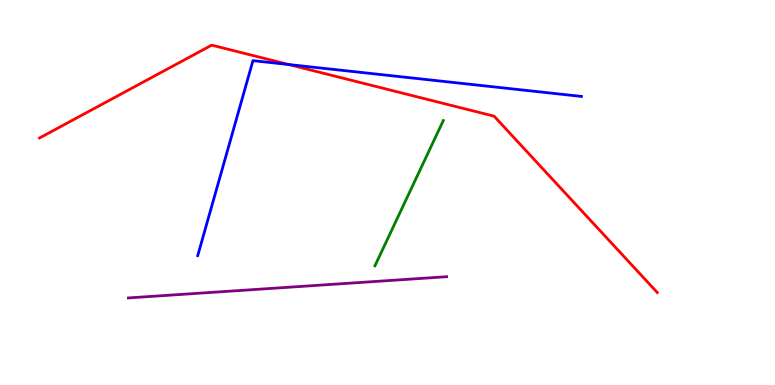[{'lines': ['blue', 'red'], 'intersections': [{'x': 3.73, 'y': 8.32}]}, {'lines': ['green', 'red'], 'intersections': []}, {'lines': ['purple', 'red'], 'intersections': []}, {'lines': ['blue', 'green'], 'intersections': []}, {'lines': ['blue', 'purple'], 'intersections': []}, {'lines': ['green', 'purple'], 'intersections': []}]